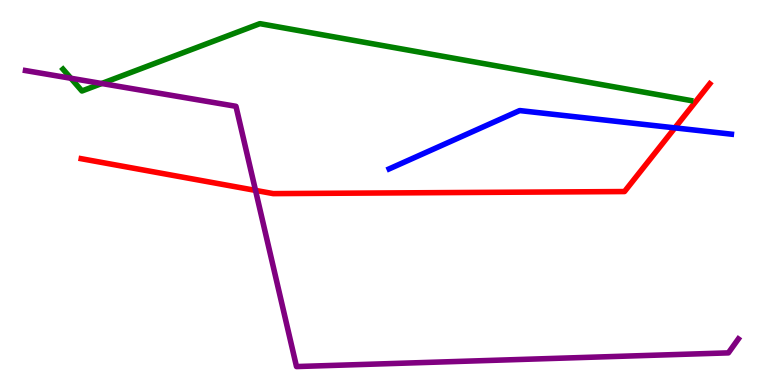[{'lines': ['blue', 'red'], 'intersections': [{'x': 8.71, 'y': 6.68}]}, {'lines': ['green', 'red'], 'intersections': []}, {'lines': ['purple', 'red'], 'intersections': [{'x': 3.3, 'y': 5.05}]}, {'lines': ['blue', 'green'], 'intersections': []}, {'lines': ['blue', 'purple'], 'intersections': []}, {'lines': ['green', 'purple'], 'intersections': [{'x': 0.915, 'y': 7.97}, {'x': 1.31, 'y': 7.83}]}]